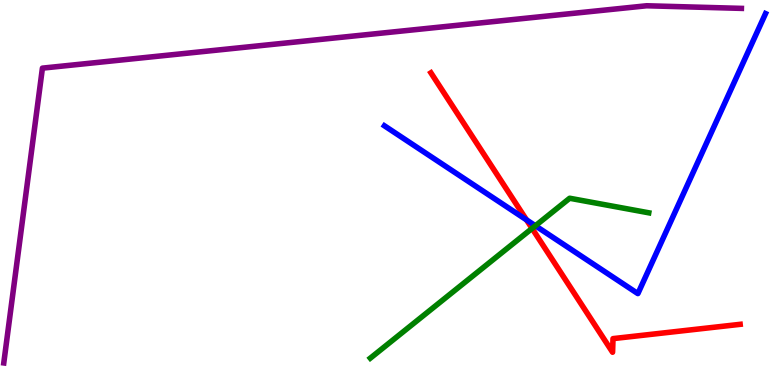[{'lines': ['blue', 'red'], 'intersections': [{'x': 6.79, 'y': 4.29}]}, {'lines': ['green', 'red'], 'intersections': [{'x': 6.87, 'y': 4.07}]}, {'lines': ['purple', 'red'], 'intersections': []}, {'lines': ['blue', 'green'], 'intersections': [{'x': 6.91, 'y': 4.14}]}, {'lines': ['blue', 'purple'], 'intersections': []}, {'lines': ['green', 'purple'], 'intersections': []}]